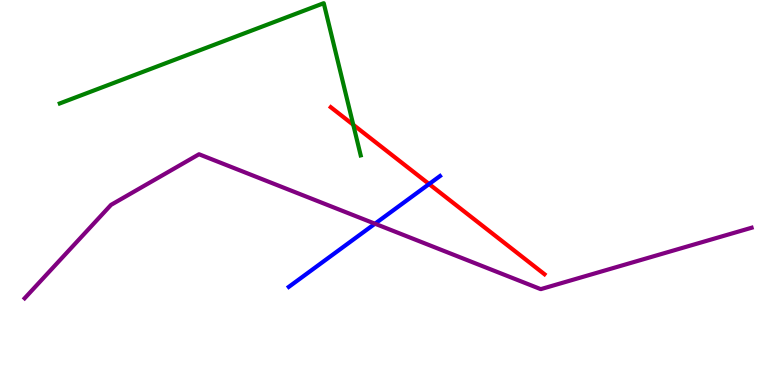[{'lines': ['blue', 'red'], 'intersections': [{'x': 5.54, 'y': 5.22}]}, {'lines': ['green', 'red'], 'intersections': [{'x': 4.56, 'y': 6.76}]}, {'lines': ['purple', 'red'], 'intersections': []}, {'lines': ['blue', 'green'], 'intersections': []}, {'lines': ['blue', 'purple'], 'intersections': [{'x': 4.84, 'y': 4.19}]}, {'lines': ['green', 'purple'], 'intersections': []}]